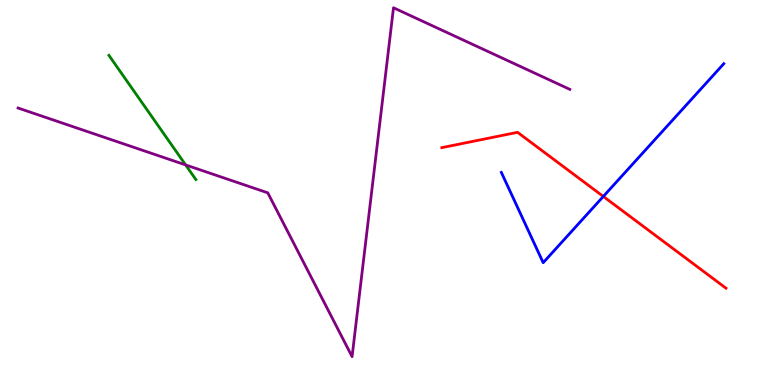[{'lines': ['blue', 'red'], 'intersections': [{'x': 7.78, 'y': 4.9}]}, {'lines': ['green', 'red'], 'intersections': []}, {'lines': ['purple', 'red'], 'intersections': []}, {'lines': ['blue', 'green'], 'intersections': []}, {'lines': ['blue', 'purple'], 'intersections': []}, {'lines': ['green', 'purple'], 'intersections': [{'x': 2.4, 'y': 5.72}]}]